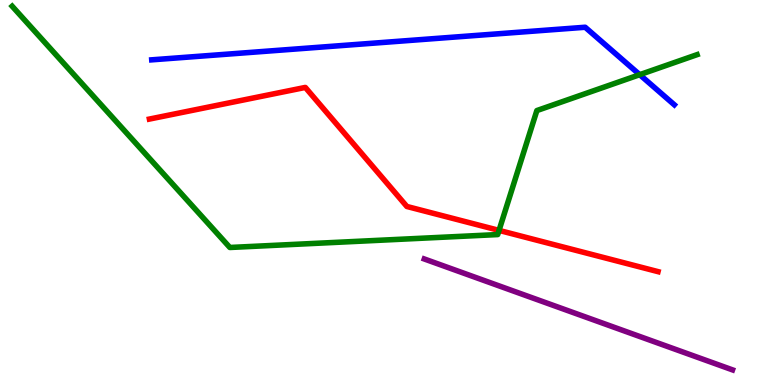[{'lines': ['blue', 'red'], 'intersections': []}, {'lines': ['green', 'red'], 'intersections': [{'x': 6.44, 'y': 4.02}]}, {'lines': ['purple', 'red'], 'intersections': []}, {'lines': ['blue', 'green'], 'intersections': [{'x': 8.25, 'y': 8.06}]}, {'lines': ['blue', 'purple'], 'intersections': []}, {'lines': ['green', 'purple'], 'intersections': []}]